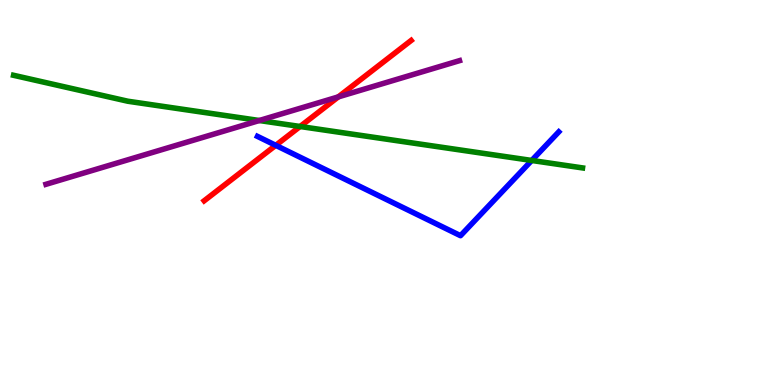[{'lines': ['blue', 'red'], 'intersections': [{'x': 3.56, 'y': 6.23}]}, {'lines': ['green', 'red'], 'intersections': [{'x': 3.87, 'y': 6.71}]}, {'lines': ['purple', 'red'], 'intersections': [{'x': 4.37, 'y': 7.48}]}, {'lines': ['blue', 'green'], 'intersections': [{'x': 6.86, 'y': 5.83}]}, {'lines': ['blue', 'purple'], 'intersections': []}, {'lines': ['green', 'purple'], 'intersections': [{'x': 3.35, 'y': 6.87}]}]